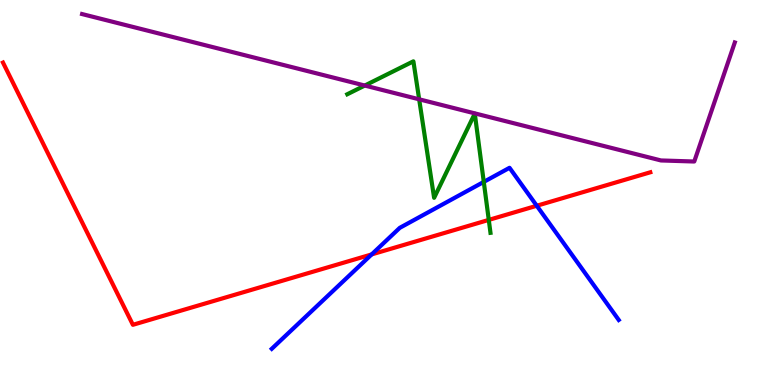[{'lines': ['blue', 'red'], 'intersections': [{'x': 4.8, 'y': 3.39}, {'x': 6.93, 'y': 4.66}]}, {'lines': ['green', 'red'], 'intersections': [{'x': 6.31, 'y': 4.29}]}, {'lines': ['purple', 'red'], 'intersections': []}, {'lines': ['blue', 'green'], 'intersections': [{'x': 6.24, 'y': 5.28}]}, {'lines': ['blue', 'purple'], 'intersections': []}, {'lines': ['green', 'purple'], 'intersections': [{'x': 4.71, 'y': 7.78}, {'x': 5.41, 'y': 7.42}]}]